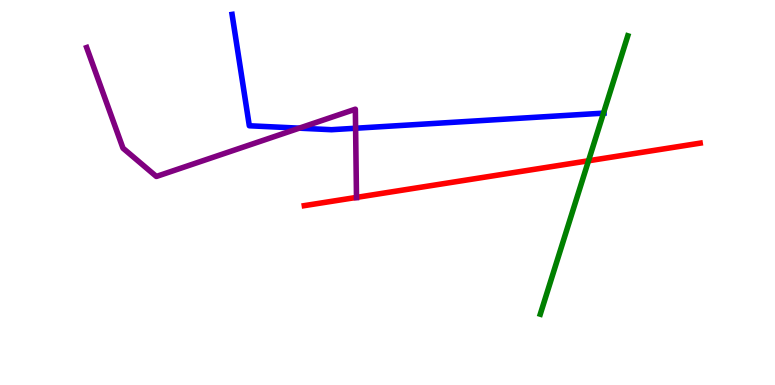[{'lines': ['blue', 'red'], 'intersections': []}, {'lines': ['green', 'red'], 'intersections': [{'x': 7.59, 'y': 5.82}]}, {'lines': ['purple', 'red'], 'intersections': [{'x': 4.6, 'y': 4.87}]}, {'lines': ['blue', 'green'], 'intersections': [{'x': 7.79, 'y': 7.06}]}, {'lines': ['blue', 'purple'], 'intersections': [{'x': 3.86, 'y': 6.67}, {'x': 4.59, 'y': 6.67}]}, {'lines': ['green', 'purple'], 'intersections': []}]